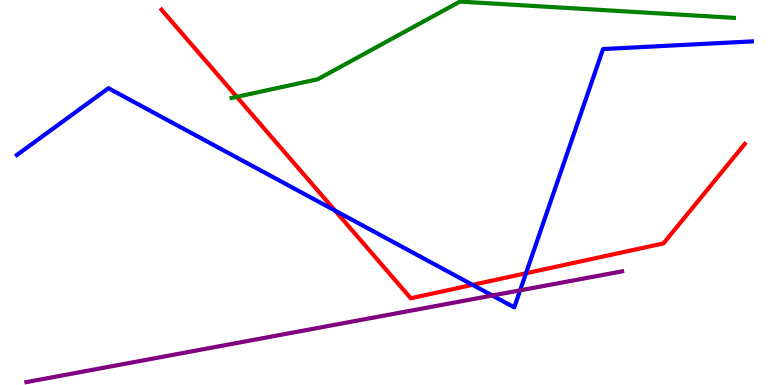[{'lines': ['blue', 'red'], 'intersections': [{'x': 4.32, 'y': 4.53}, {'x': 6.1, 'y': 2.6}, {'x': 6.79, 'y': 2.9}]}, {'lines': ['green', 'red'], 'intersections': [{'x': 3.06, 'y': 7.48}]}, {'lines': ['purple', 'red'], 'intersections': []}, {'lines': ['blue', 'green'], 'intersections': []}, {'lines': ['blue', 'purple'], 'intersections': [{'x': 6.35, 'y': 2.32}, {'x': 6.71, 'y': 2.46}]}, {'lines': ['green', 'purple'], 'intersections': []}]